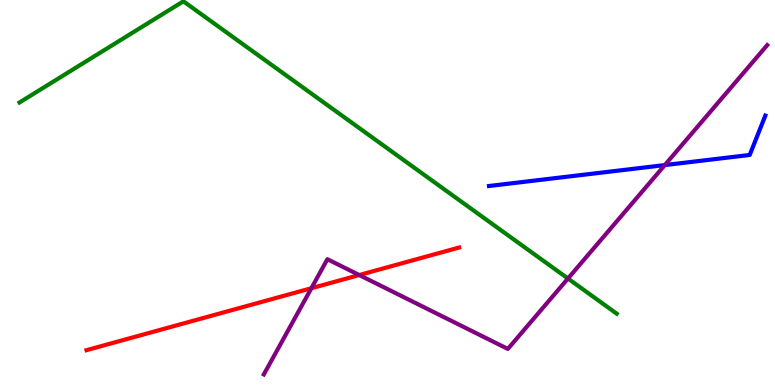[{'lines': ['blue', 'red'], 'intersections': []}, {'lines': ['green', 'red'], 'intersections': []}, {'lines': ['purple', 'red'], 'intersections': [{'x': 4.02, 'y': 2.51}, {'x': 4.64, 'y': 2.86}]}, {'lines': ['blue', 'green'], 'intersections': []}, {'lines': ['blue', 'purple'], 'intersections': [{'x': 8.58, 'y': 5.71}]}, {'lines': ['green', 'purple'], 'intersections': [{'x': 7.33, 'y': 2.77}]}]